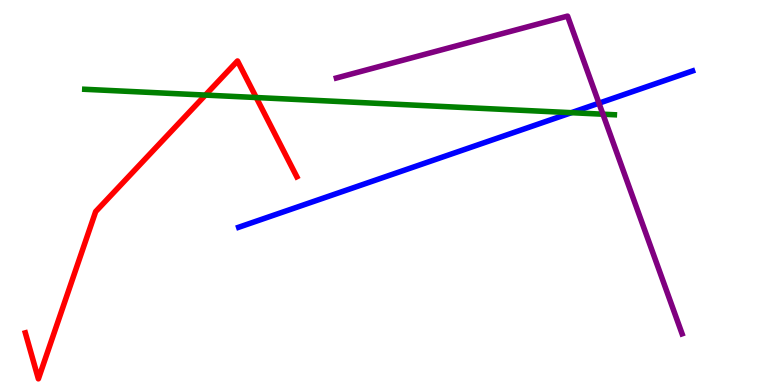[{'lines': ['blue', 'red'], 'intersections': []}, {'lines': ['green', 'red'], 'intersections': [{'x': 2.65, 'y': 7.53}, {'x': 3.31, 'y': 7.47}]}, {'lines': ['purple', 'red'], 'intersections': []}, {'lines': ['blue', 'green'], 'intersections': [{'x': 7.37, 'y': 7.07}]}, {'lines': ['blue', 'purple'], 'intersections': [{'x': 7.73, 'y': 7.32}]}, {'lines': ['green', 'purple'], 'intersections': [{'x': 7.78, 'y': 7.03}]}]